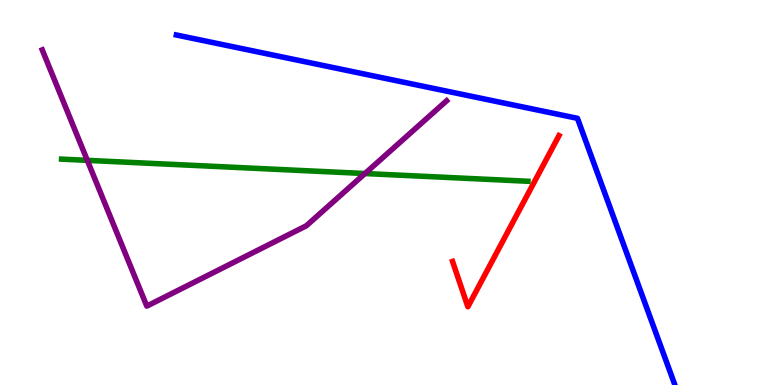[{'lines': ['blue', 'red'], 'intersections': []}, {'lines': ['green', 'red'], 'intersections': []}, {'lines': ['purple', 'red'], 'intersections': []}, {'lines': ['blue', 'green'], 'intersections': []}, {'lines': ['blue', 'purple'], 'intersections': []}, {'lines': ['green', 'purple'], 'intersections': [{'x': 1.13, 'y': 5.83}, {'x': 4.71, 'y': 5.49}]}]